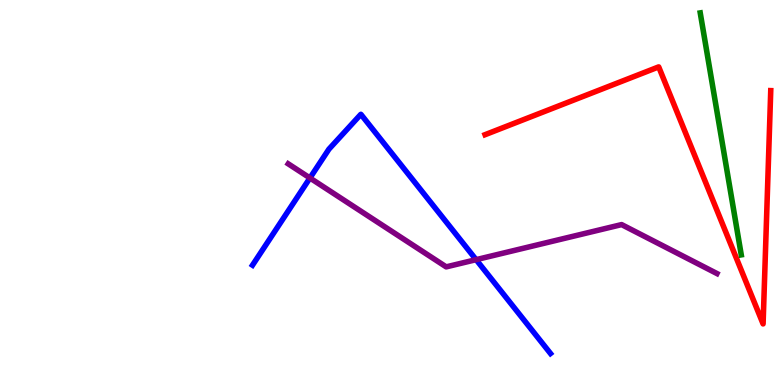[{'lines': ['blue', 'red'], 'intersections': []}, {'lines': ['green', 'red'], 'intersections': []}, {'lines': ['purple', 'red'], 'intersections': []}, {'lines': ['blue', 'green'], 'intersections': []}, {'lines': ['blue', 'purple'], 'intersections': [{'x': 4.0, 'y': 5.38}, {'x': 6.14, 'y': 3.26}]}, {'lines': ['green', 'purple'], 'intersections': []}]